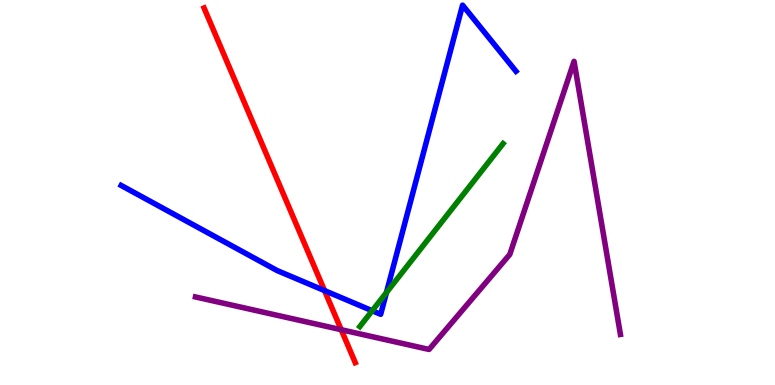[{'lines': ['blue', 'red'], 'intersections': [{'x': 4.19, 'y': 2.45}]}, {'lines': ['green', 'red'], 'intersections': []}, {'lines': ['purple', 'red'], 'intersections': [{'x': 4.4, 'y': 1.44}]}, {'lines': ['blue', 'green'], 'intersections': [{'x': 4.8, 'y': 1.93}, {'x': 4.99, 'y': 2.4}]}, {'lines': ['blue', 'purple'], 'intersections': []}, {'lines': ['green', 'purple'], 'intersections': []}]